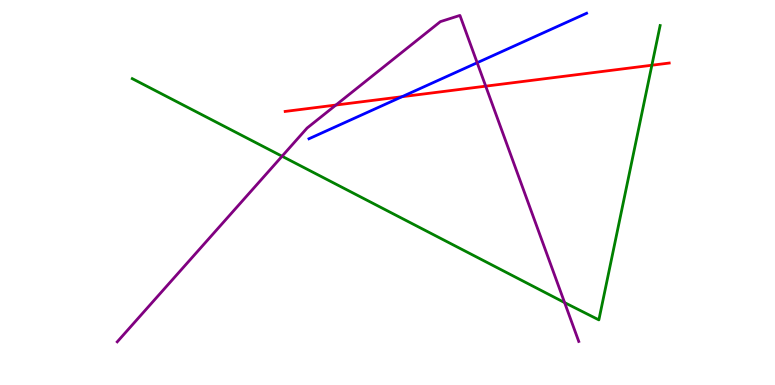[{'lines': ['blue', 'red'], 'intersections': [{'x': 5.19, 'y': 7.49}]}, {'lines': ['green', 'red'], 'intersections': [{'x': 8.41, 'y': 8.31}]}, {'lines': ['purple', 'red'], 'intersections': [{'x': 4.33, 'y': 7.27}, {'x': 6.27, 'y': 7.76}]}, {'lines': ['blue', 'green'], 'intersections': []}, {'lines': ['blue', 'purple'], 'intersections': [{'x': 6.16, 'y': 8.37}]}, {'lines': ['green', 'purple'], 'intersections': [{'x': 3.64, 'y': 5.94}, {'x': 7.29, 'y': 2.14}]}]